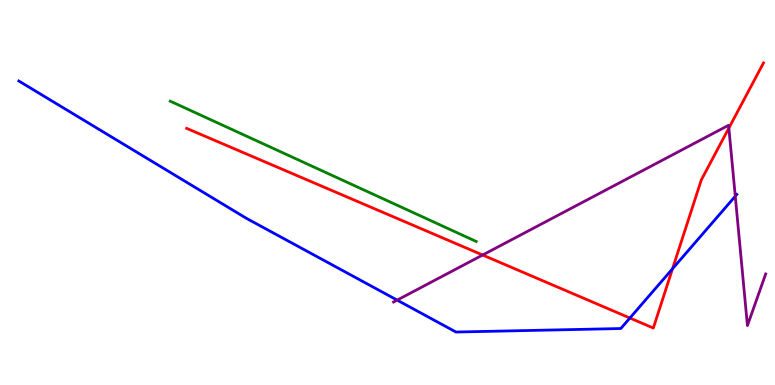[{'lines': ['blue', 'red'], 'intersections': [{'x': 8.13, 'y': 1.74}, {'x': 8.68, 'y': 3.02}]}, {'lines': ['green', 'red'], 'intersections': []}, {'lines': ['purple', 'red'], 'intersections': [{'x': 6.23, 'y': 3.38}, {'x': 9.4, 'y': 6.67}]}, {'lines': ['blue', 'green'], 'intersections': []}, {'lines': ['blue', 'purple'], 'intersections': [{'x': 5.12, 'y': 2.2}, {'x': 9.49, 'y': 4.9}]}, {'lines': ['green', 'purple'], 'intersections': []}]